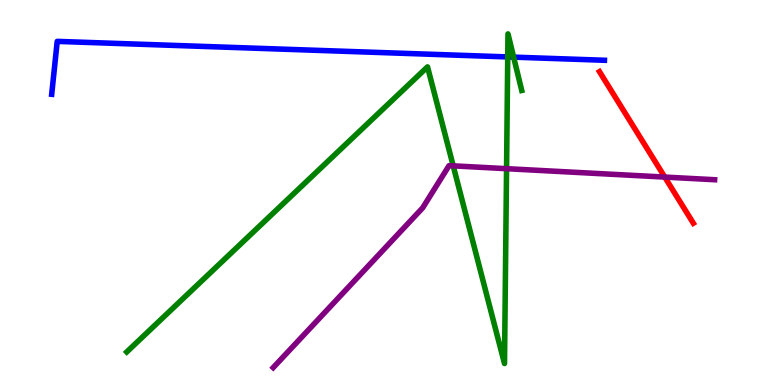[{'lines': ['blue', 'red'], 'intersections': []}, {'lines': ['green', 'red'], 'intersections': []}, {'lines': ['purple', 'red'], 'intersections': [{'x': 8.58, 'y': 5.4}]}, {'lines': ['blue', 'green'], 'intersections': [{'x': 6.55, 'y': 8.52}, {'x': 6.63, 'y': 8.52}]}, {'lines': ['blue', 'purple'], 'intersections': []}, {'lines': ['green', 'purple'], 'intersections': [{'x': 5.85, 'y': 5.69}, {'x': 6.54, 'y': 5.62}]}]